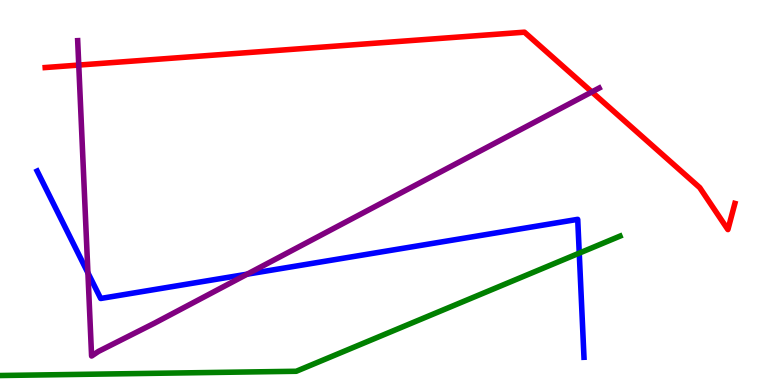[{'lines': ['blue', 'red'], 'intersections': []}, {'lines': ['green', 'red'], 'intersections': []}, {'lines': ['purple', 'red'], 'intersections': [{'x': 1.02, 'y': 8.31}, {'x': 7.64, 'y': 7.61}]}, {'lines': ['blue', 'green'], 'intersections': [{'x': 7.47, 'y': 3.43}]}, {'lines': ['blue', 'purple'], 'intersections': [{'x': 1.13, 'y': 2.91}, {'x': 3.19, 'y': 2.88}]}, {'lines': ['green', 'purple'], 'intersections': []}]